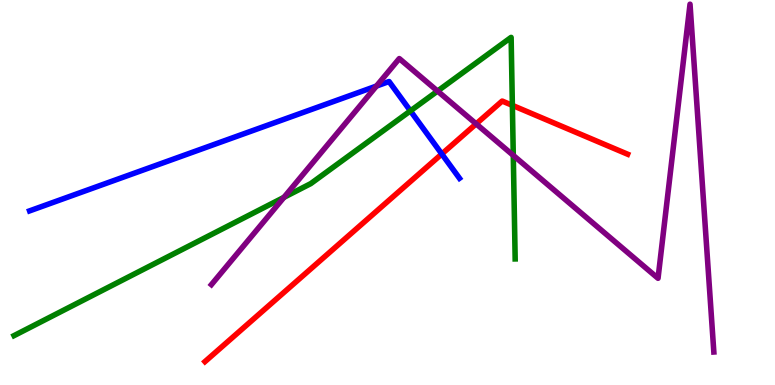[{'lines': ['blue', 'red'], 'intersections': [{'x': 5.7, 'y': 6.0}]}, {'lines': ['green', 'red'], 'intersections': [{'x': 6.61, 'y': 7.26}]}, {'lines': ['purple', 'red'], 'intersections': [{'x': 6.14, 'y': 6.78}]}, {'lines': ['blue', 'green'], 'intersections': [{'x': 5.3, 'y': 7.12}]}, {'lines': ['blue', 'purple'], 'intersections': [{'x': 4.86, 'y': 7.76}]}, {'lines': ['green', 'purple'], 'intersections': [{'x': 3.66, 'y': 4.87}, {'x': 5.65, 'y': 7.63}, {'x': 6.62, 'y': 5.96}]}]